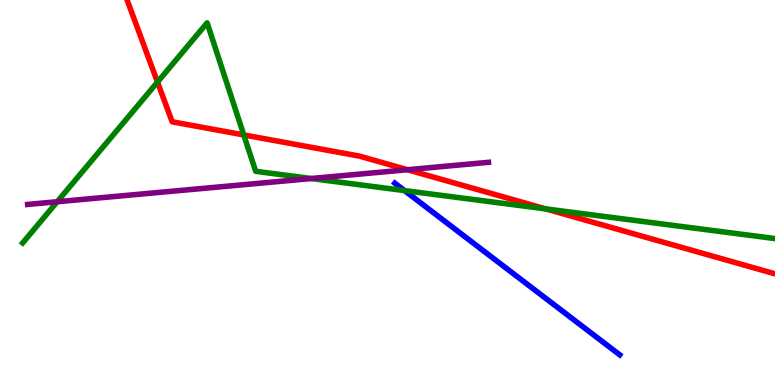[{'lines': ['blue', 'red'], 'intersections': []}, {'lines': ['green', 'red'], 'intersections': [{'x': 2.03, 'y': 7.87}, {'x': 3.15, 'y': 6.5}, {'x': 7.04, 'y': 4.57}]}, {'lines': ['purple', 'red'], 'intersections': [{'x': 5.26, 'y': 5.59}]}, {'lines': ['blue', 'green'], 'intersections': [{'x': 5.22, 'y': 5.05}]}, {'lines': ['blue', 'purple'], 'intersections': []}, {'lines': ['green', 'purple'], 'intersections': [{'x': 0.738, 'y': 4.76}, {'x': 4.02, 'y': 5.36}]}]